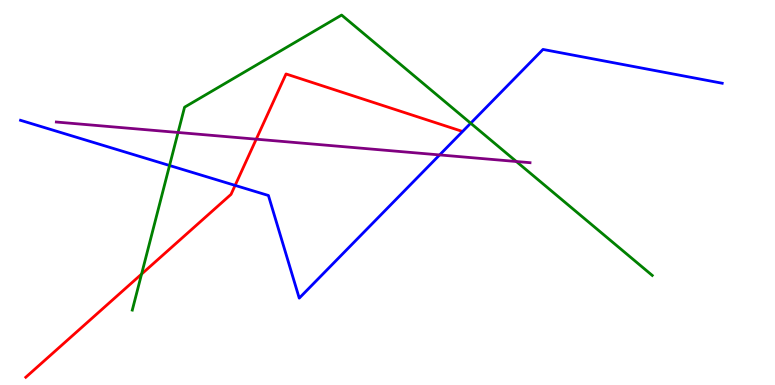[{'lines': ['blue', 'red'], 'intersections': [{'x': 3.03, 'y': 5.18}]}, {'lines': ['green', 'red'], 'intersections': [{'x': 1.83, 'y': 2.88}]}, {'lines': ['purple', 'red'], 'intersections': [{'x': 3.31, 'y': 6.38}]}, {'lines': ['blue', 'green'], 'intersections': [{'x': 2.19, 'y': 5.7}, {'x': 6.07, 'y': 6.8}]}, {'lines': ['blue', 'purple'], 'intersections': [{'x': 5.67, 'y': 5.98}]}, {'lines': ['green', 'purple'], 'intersections': [{'x': 2.3, 'y': 6.56}, {'x': 6.66, 'y': 5.8}]}]